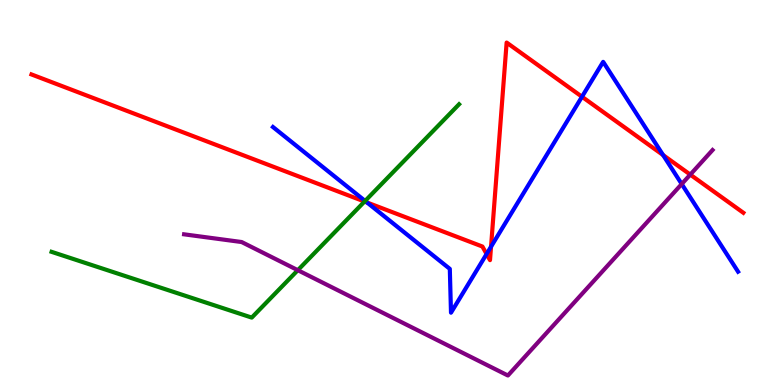[{'lines': ['blue', 'red'], 'intersections': [{'x': 4.74, 'y': 4.74}, {'x': 6.28, 'y': 3.4}, {'x': 6.34, 'y': 3.59}, {'x': 7.51, 'y': 7.49}, {'x': 8.56, 'y': 5.97}]}, {'lines': ['green', 'red'], 'intersections': [{'x': 4.7, 'y': 4.77}]}, {'lines': ['purple', 'red'], 'intersections': [{'x': 8.91, 'y': 5.46}]}, {'lines': ['blue', 'green'], 'intersections': [{'x': 4.71, 'y': 4.78}]}, {'lines': ['blue', 'purple'], 'intersections': [{'x': 8.8, 'y': 5.22}]}, {'lines': ['green', 'purple'], 'intersections': [{'x': 3.84, 'y': 2.98}]}]